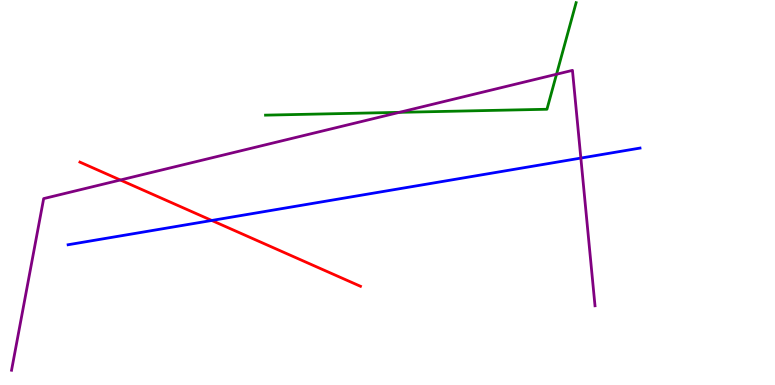[{'lines': ['blue', 'red'], 'intersections': [{'x': 2.73, 'y': 4.27}]}, {'lines': ['green', 'red'], 'intersections': []}, {'lines': ['purple', 'red'], 'intersections': [{'x': 1.55, 'y': 5.32}]}, {'lines': ['blue', 'green'], 'intersections': []}, {'lines': ['blue', 'purple'], 'intersections': [{'x': 7.49, 'y': 5.89}]}, {'lines': ['green', 'purple'], 'intersections': [{'x': 5.15, 'y': 7.08}, {'x': 7.18, 'y': 8.07}]}]